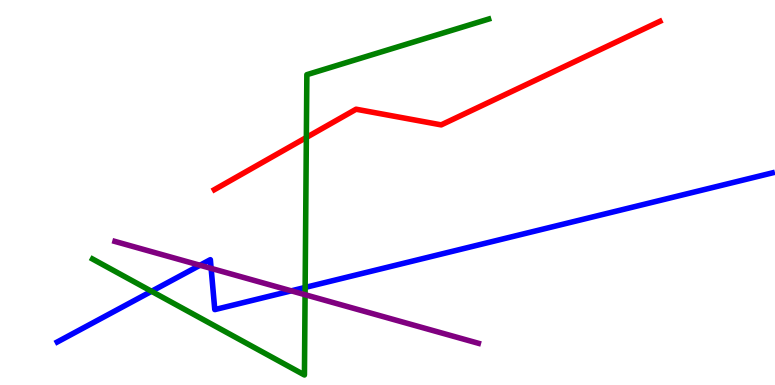[{'lines': ['blue', 'red'], 'intersections': []}, {'lines': ['green', 'red'], 'intersections': [{'x': 3.95, 'y': 6.43}]}, {'lines': ['purple', 'red'], 'intersections': []}, {'lines': ['blue', 'green'], 'intersections': [{'x': 1.96, 'y': 2.43}, {'x': 3.94, 'y': 2.53}]}, {'lines': ['blue', 'purple'], 'intersections': [{'x': 2.58, 'y': 3.11}, {'x': 2.72, 'y': 3.03}, {'x': 3.76, 'y': 2.45}]}, {'lines': ['green', 'purple'], 'intersections': [{'x': 3.94, 'y': 2.35}]}]